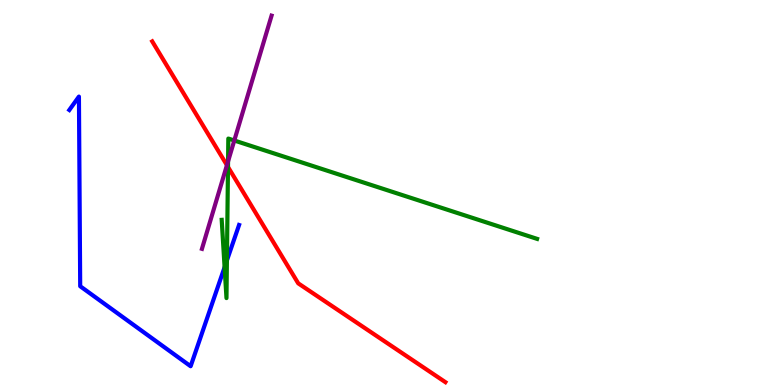[{'lines': ['blue', 'red'], 'intersections': []}, {'lines': ['green', 'red'], 'intersections': [{'x': 2.94, 'y': 5.66}]}, {'lines': ['purple', 'red'], 'intersections': [{'x': 2.93, 'y': 5.71}]}, {'lines': ['blue', 'green'], 'intersections': [{'x': 2.9, 'y': 3.06}, {'x': 2.93, 'y': 3.24}]}, {'lines': ['blue', 'purple'], 'intersections': []}, {'lines': ['green', 'purple'], 'intersections': [{'x': 2.94, 'y': 5.81}, {'x': 3.02, 'y': 6.35}]}]